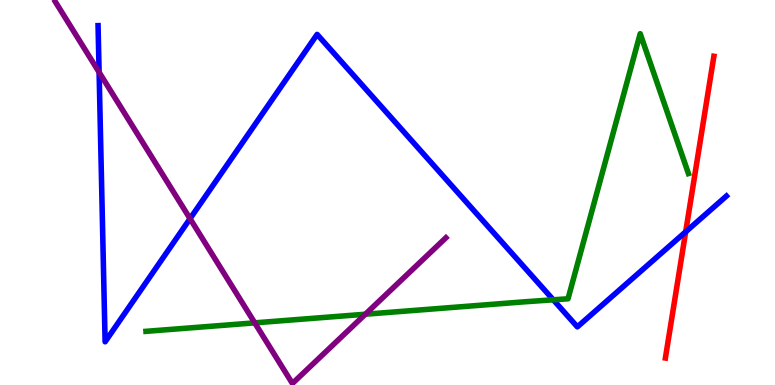[{'lines': ['blue', 'red'], 'intersections': [{'x': 8.85, 'y': 3.98}]}, {'lines': ['green', 'red'], 'intersections': []}, {'lines': ['purple', 'red'], 'intersections': []}, {'lines': ['blue', 'green'], 'intersections': [{'x': 7.14, 'y': 2.21}]}, {'lines': ['blue', 'purple'], 'intersections': [{'x': 1.28, 'y': 8.12}, {'x': 2.45, 'y': 4.32}]}, {'lines': ['green', 'purple'], 'intersections': [{'x': 3.29, 'y': 1.61}, {'x': 4.71, 'y': 1.84}]}]